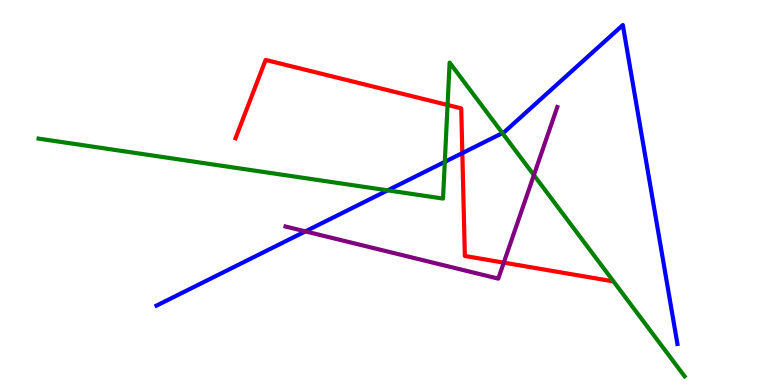[{'lines': ['blue', 'red'], 'intersections': [{'x': 5.97, 'y': 6.02}]}, {'lines': ['green', 'red'], 'intersections': [{'x': 5.78, 'y': 7.27}]}, {'lines': ['purple', 'red'], 'intersections': [{'x': 6.5, 'y': 3.18}]}, {'lines': ['blue', 'green'], 'intersections': [{'x': 5.0, 'y': 5.06}, {'x': 5.74, 'y': 5.8}, {'x': 6.48, 'y': 6.54}]}, {'lines': ['blue', 'purple'], 'intersections': [{'x': 3.94, 'y': 3.99}]}, {'lines': ['green', 'purple'], 'intersections': [{'x': 6.89, 'y': 5.45}]}]